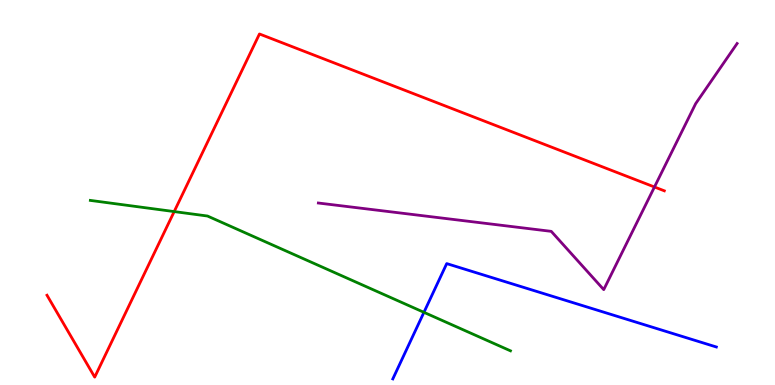[{'lines': ['blue', 'red'], 'intersections': []}, {'lines': ['green', 'red'], 'intersections': [{'x': 2.25, 'y': 4.5}]}, {'lines': ['purple', 'red'], 'intersections': [{'x': 8.44, 'y': 5.14}]}, {'lines': ['blue', 'green'], 'intersections': [{'x': 5.47, 'y': 1.89}]}, {'lines': ['blue', 'purple'], 'intersections': []}, {'lines': ['green', 'purple'], 'intersections': []}]